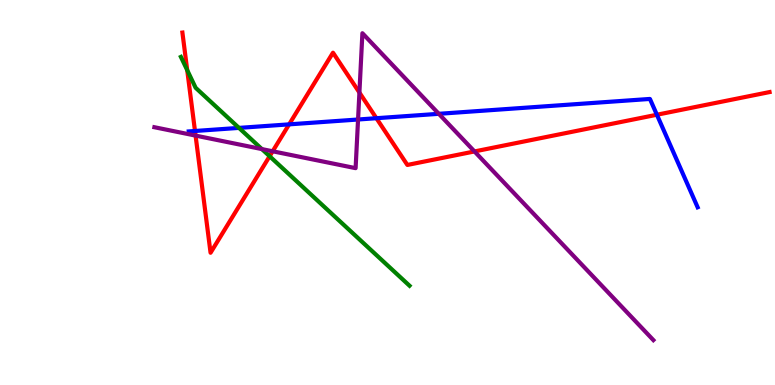[{'lines': ['blue', 'red'], 'intersections': [{'x': 2.52, 'y': 6.6}, {'x': 3.73, 'y': 6.77}, {'x': 4.86, 'y': 6.93}, {'x': 8.48, 'y': 7.02}]}, {'lines': ['green', 'red'], 'intersections': [{'x': 2.42, 'y': 8.18}, {'x': 3.48, 'y': 5.94}]}, {'lines': ['purple', 'red'], 'intersections': [{'x': 2.52, 'y': 6.48}, {'x': 3.52, 'y': 6.07}, {'x': 4.64, 'y': 7.6}, {'x': 6.12, 'y': 6.07}]}, {'lines': ['blue', 'green'], 'intersections': [{'x': 3.08, 'y': 6.68}]}, {'lines': ['blue', 'purple'], 'intersections': [{'x': 4.62, 'y': 6.9}, {'x': 5.66, 'y': 7.04}]}, {'lines': ['green', 'purple'], 'intersections': [{'x': 3.38, 'y': 6.13}]}]